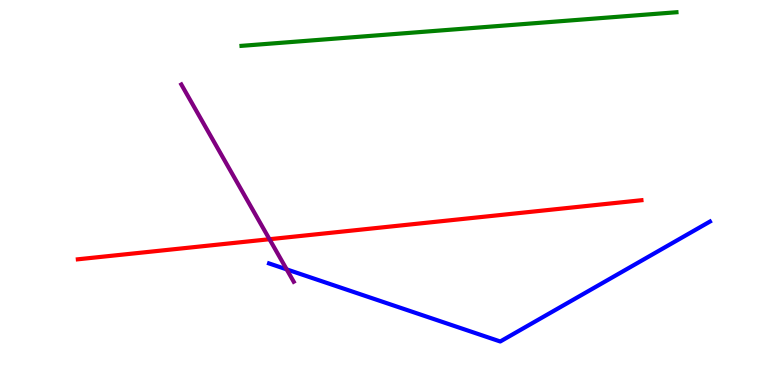[{'lines': ['blue', 'red'], 'intersections': []}, {'lines': ['green', 'red'], 'intersections': []}, {'lines': ['purple', 'red'], 'intersections': [{'x': 3.48, 'y': 3.79}]}, {'lines': ['blue', 'green'], 'intersections': []}, {'lines': ['blue', 'purple'], 'intersections': [{'x': 3.7, 'y': 3.0}]}, {'lines': ['green', 'purple'], 'intersections': []}]